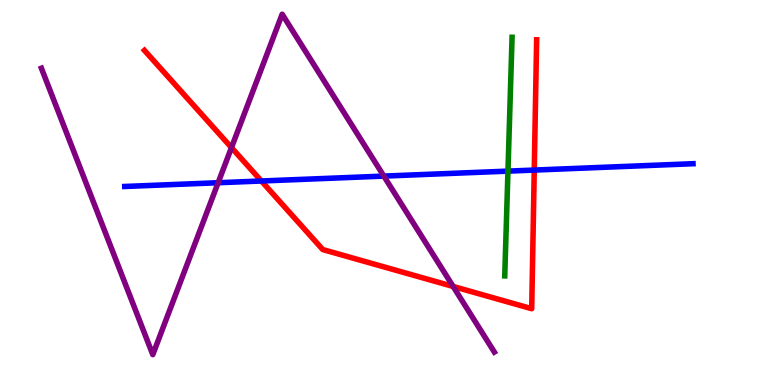[{'lines': ['blue', 'red'], 'intersections': [{'x': 3.37, 'y': 5.3}, {'x': 6.89, 'y': 5.58}]}, {'lines': ['green', 'red'], 'intersections': []}, {'lines': ['purple', 'red'], 'intersections': [{'x': 2.99, 'y': 6.17}, {'x': 5.85, 'y': 2.56}]}, {'lines': ['blue', 'green'], 'intersections': [{'x': 6.55, 'y': 5.56}]}, {'lines': ['blue', 'purple'], 'intersections': [{'x': 2.81, 'y': 5.25}, {'x': 4.95, 'y': 5.43}]}, {'lines': ['green', 'purple'], 'intersections': []}]